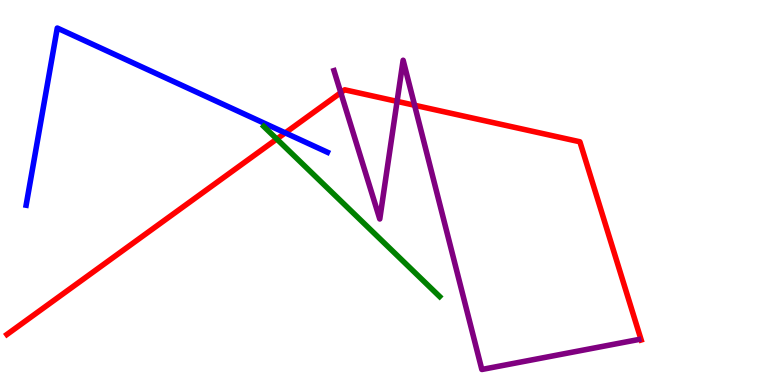[{'lines': ['blue', 'red'], 'intersections': [{'x': 3.68, 'y': 6.55}]}, {'lines': ['green', 'red'], 'intersections': [{'x': 3.57, 'y': 6.39}]}, {'lines': ['purple', 'red'], 'intersections': [{'x': 4.4, 'y': 7.59}, {'x': 5.12, 'y': 7.37}, {'x': 5.35, 'y': 7.27}]}, {'lines': ['blue', 'green'], 'intersections': []}, {'lines': ['blue', 'purple'], 'intersections': []}, {'lines': ['green', 'purple'], 'intersections': []}]